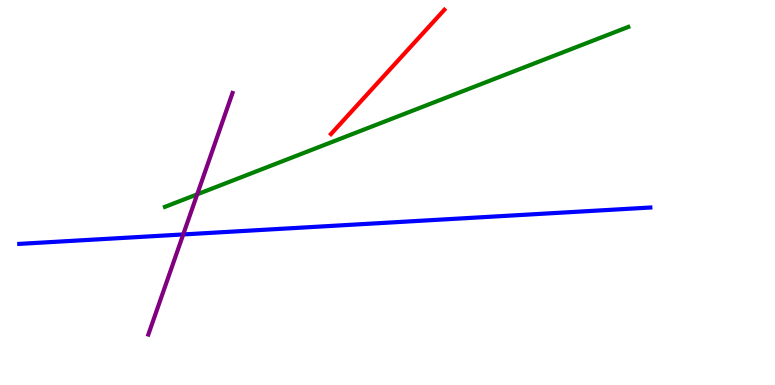[{'lines': ['blue', 'red'], 'intersections': []}, {'lines': ['green', 'red'], 'intersections': []}, {'lines': ['purple', 'red'], 'intersections': []}, {'lines': ['blue', 'green'], 'intersections': []}, {'lines': ['blue', 'purple'], 'intersections': [{'x': 2.36, 'y': 3.91}]}, {'lines': ['green', 'purple'], 'intersections': [{'x': 2.54, 'y': 4.95}]}]